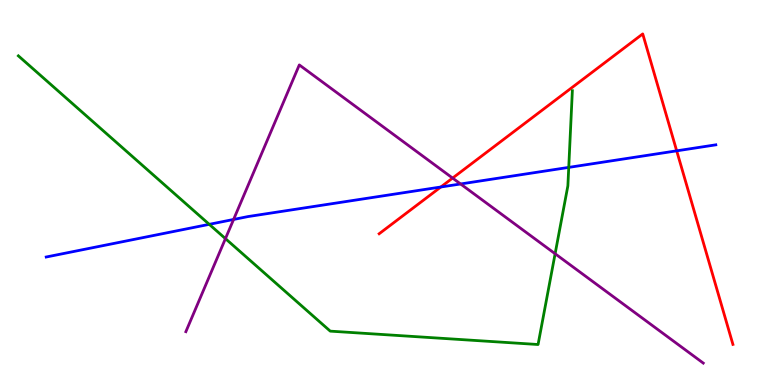[{'lines': ['blue', 'red'], 'intersections': [{'x': 5.69, 'y': 5.14}, {'x': 8.73, 'y': 6.08}]}, {'lines': ['green', 'red'], 'intersections': []}, {'lines': ['purple', 'red'], 'intersections': [{'x': 5.84, 'y': 5.37}]}, {'lines': ['blue', 'green'], 'intersections': [{'x': 2.7, 'y': 4.17}, {'x': 7.34, 'y': 5.65}]}, {'lines': ['blue', 'purple'], 'intersections': [{'x': 3.01, 'y': 4.3}, {'x': 5.94, 'y': 5.22}]}, {'lines': ['green', 'purple'], 'intersections': [{'x': 2.91, 'y': 3.8}, {'x': 7.16, 'y': 3.41}]}]